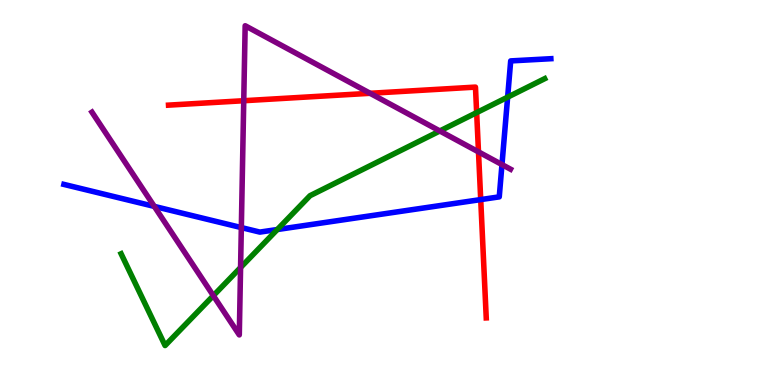[{'lines': ['blue', 'red'], 'intersections': [{'x': 6.2, 'y': 4.82}]}, {'lines': ['green', 'red'], 'intersections': [{'x': 6.15, 'y': 7.08}]}, {'lines': ['purple', 'red'], 'intersections': [{'x': 3.15, 'y': 7.38}, {'x': 4.78, 'y': 7.58}, {'x': 6.17, 'y': 6.05}]}, {'lines': ['blue', 'green'], 'intersections': [{'x': 3.58, 'y': 4.04}, {'x': 6.55, 'y': 7.48}]}, {'lines': ['blue', 'purple'], 'intersections': [{'x': 1.99, 'y': 4.64}, {'x': 3.11, 'y': 4.09}, {'x': 6.48, 'y': 5.73}]}, {'lines': ['green', 'purple'], 'intersections': [{'x': 2.75, 'y': 2.32}, {'x': 3.1, 'y': 3.05}, {'x': 5.68, 'y': 6.6}]}]